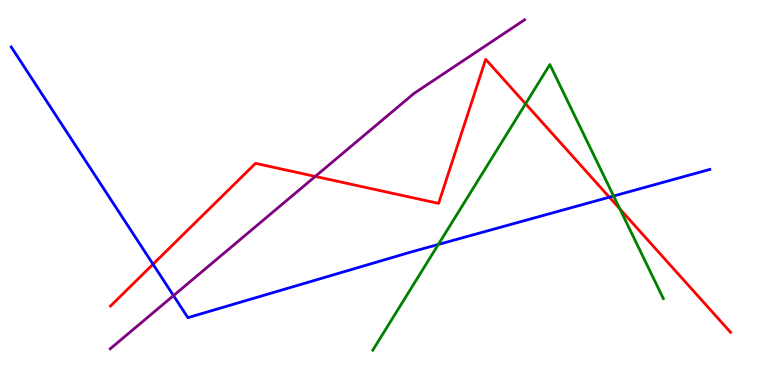[{'lines': ['blue', 'red'], 'intersections': [{'x': 1.97, 'y': 3.14}, {'x': 7.86, 'y': 4.88}]}, {'lines': ['green', 'red'], 'intersections': [{'x': 6.78, 'y': 7.3}, {'x': 8.0, 'y': 4.57}]}, {'lines': ['purple', 'red'], 'intersections': [{'x': 4.07, 'y': 5.42}]}, {'lines': ['blue', 'green'], 'intersections': [{'x': 5.66, 'y': 3.65}, {'x': 7.92, 'y': 4.91}]}, {'lines': ['blue', 'purple'], 'intersections': [{'x': 2.24, 'y': 2.32}]}, {'lines': ['green', 'purple'], 'intersections': []}]